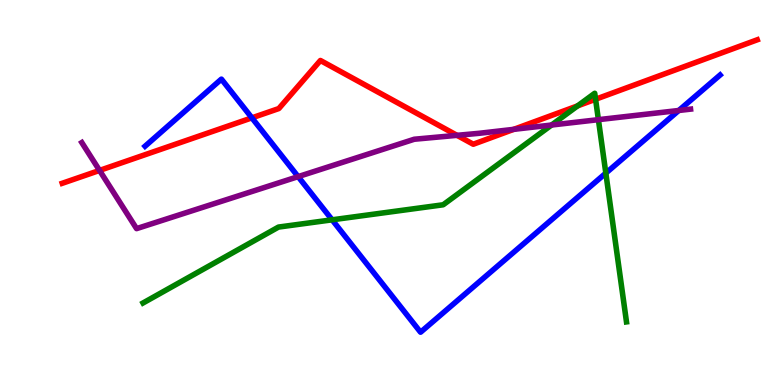[{'lines': ['blue', 'red'], 'intersections': [{'x': 3.25, 'y': 6.94}]}, {'lines': ['green', 'red'], 'intersections': [{'x': 7.45, 'y': 7.25}, {'x': 7.68, 'y': 7.42}]}, {'lines': ['purple', 'red'], 'intersections': [{'x': 1.28, 'y': 5.57}, {'x': 5.9, 'y': 6.48}, {'x': 6.63, 'y': 6.64}]}, {'lines': ['blue', 'green'], 'intersections': [{'x': 4.29, 'y': 4.29}, {'x': 7.82, 'y': 5.5}]}, {'lines': ['blue', 'purple'], 'intersections': [{'x': 3.85, 'y': 5.41}, {'x': 8.76, 'y': 7.13}]}, {'lines': ['green', 'purple'], 'intersections': [{'x': 7.12, 'y': 6.75}, {'x': 7.72, 'y': 6.89}]}]